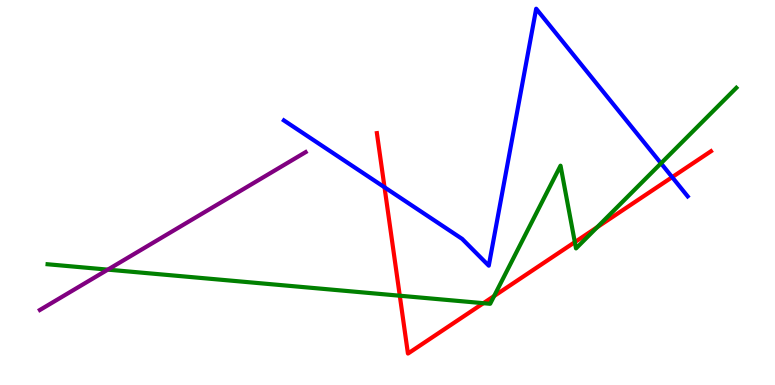[{'lines': ['blue', 'red'], 'intersections': [{'x': 4.96, 'y': 5.14}, {'x': 8.67, 'y': 5.4}]}, {'lines': ['green', 'red'], 'intersections': [{'x': 5.16, 'y': 2.32}, {'x': 6.24, 'y': 2.13}, {'x': 6.38, 'y': 2.31}, {'x': 7.42, 'y': 3.71}, {'x': 7.71, 'y': 4.1}]}, {'lines': ['purple', 'red'], 'intersections': []}, {'lines': ['blue', 'green'], 'intersections': [{'x': 8.53, 'y': 5.76}]}, {'lines': ['blue', 'purple'], 'intersections': []}, {'lines': ['green', 'purple'], 'intersections': [{'x': 1.39, 'y': 3.0}]}]